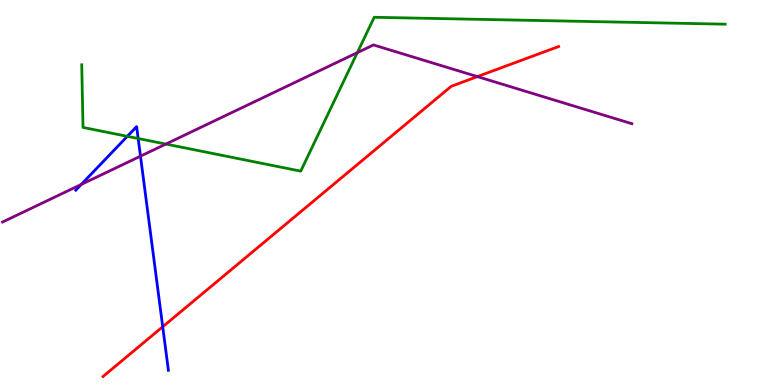[{'lines': ['blue', 'red'], 'intersections': [{'x': 2.1, 'y': 1.51}]}, {'lines': ['green', 'red'], 'intersections': []}, {'lines': ['purple', 'red'], 'intersections': [{'x': 6.16, 'y': 8.01}]}, {'lines': ['blue', 'green'], 'intersections': [{'x': 1.64, 'y': 6.46}, {'x': 1.78, 'y': 6.4}]}, {'lines': ['blue', 'purple'], 'intersections': [{'x': 1.05, 'y': 5.21}, {'x': 1.81, 'y': 5.94}]}, {'lines': ['green', 'purple'], 'intersections': [{'x': 2.14, 'y': 6.26}, {'x': 4.61, 'y': 8.63}]}]